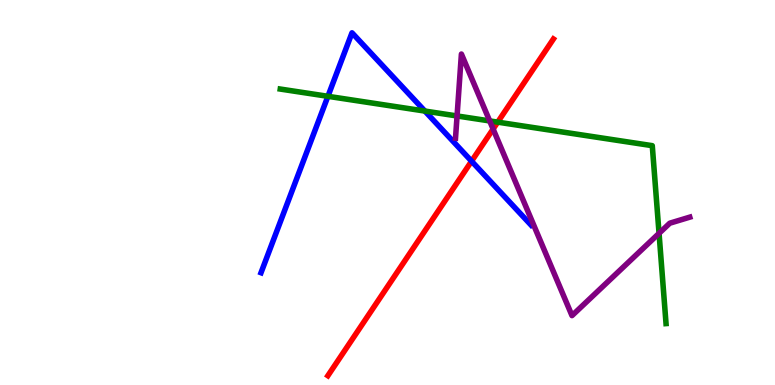[{'lines': ['blue', 'red'], 'intersections': [{'x': 6.08, 'y': 5.81}]}, {'lines': ['green', 'red'], 'intersections': [{'x': 6.42, 'y': 6.83}]}, {'lines': ['purple', 'red'], 'intersections': [{'x': 6.36, 'y': 6.65}]}, {'lines': ['blue', 'green'], 'intersections': [{'x': 4.23, 'y': 7.5}, {'x': 5.48, 'y': 7.12}]}, {'lines': ['blue', 'purple'], 'intersections': []}, {'lines': ['green', 'purple'], 'intersections': [{'x': 5.9, 'y': 6.99}, {'x': 6.32, 'y': 6.86}, {'x': 8.5, 'y': 3.94}]}]